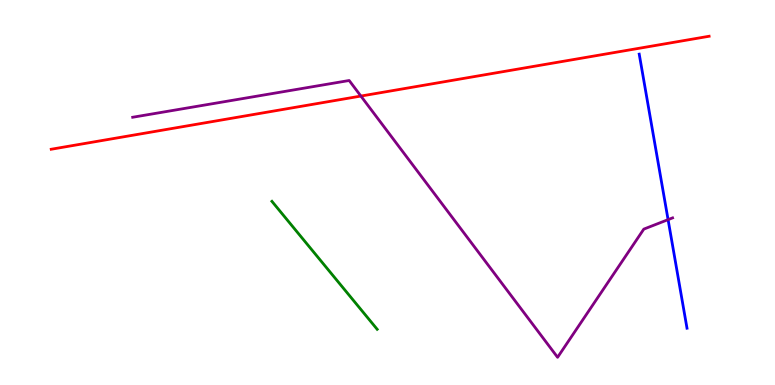[{'lines': ['blue', 'red'], 'intersections': []}, {'lines': ['green', 'red'], 'intersections': []}, {'lines': ['purple', 'red'], 'intersections': [{'x': 4.66, 'y': 7.5}]}, {'lines': ['blue', 'green'], 'intersections': []}, {'lines': ['blue', 'purple'], 'intersections': [{'x': 8.62, 'y': 4.29}]}, {'lines': ['green', 'purple'], 'intersections': []}]